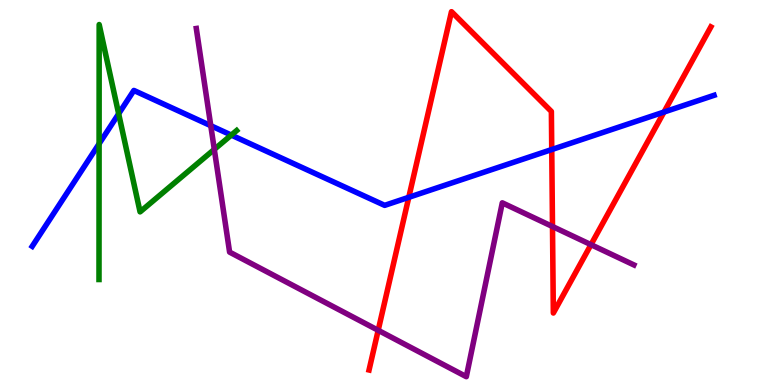[{'lines': ['blue', 'red'], 'intersections': [{'x': 5.27, 'y': 4.88}, {'x': 7.12, 'y': 6.12}, {'x': 8.57, 'y': 7.09}]}, {'lines': ['green', 'red'], 'intersections': []}, {'lines': ['purple', 'red'], 'intersections': [{'x': 4.88, 'y': 1.42}, {'x': 7.13, 'y': 4.12}, {'x': 7.63, 'y': 3.64}]}, {'lines': ['blue', 'green'], 'intersections': [{'x': 1.28, 'y': 6.27}, {'x': 1.53, 'y': 7.04}, {'x': 2.98, 'y': 6.49}]}, {'lines': ['blue', 'purple'], 'intersections': [{'x': 2.72, 'y': 6.74}]}, {'lines': ['green', 'purple'], 'intersections': [{'x': 2.77, 'y': 6.12}]}]